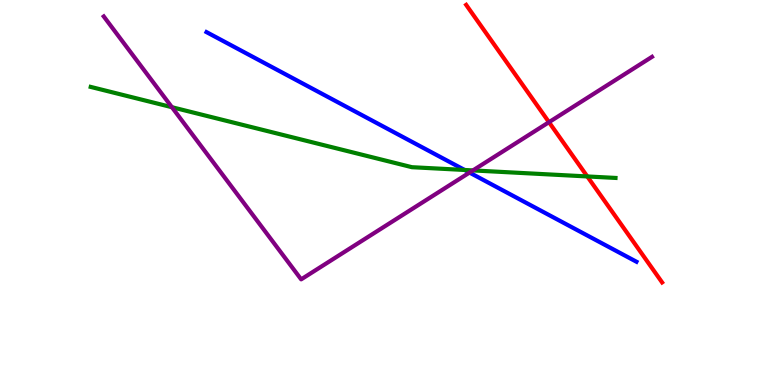[{'lines': ['blue', 'red'], 'intersections': []}, {'lines': ['green', 'red'], 'intersections': [{'x': 7.58, 'y': 5.42}]}, {'lines': ['purple', 'red'], 'intersections': [{'x': 7.08, 'y': 6.83}]}, {'lines': ['blue', 'green'], 'intersections': [{'x': 6.0, 'y': 5.59}]}, {'lines': ['blue', 'purple'], 'intersections': [{'x': 6.06, 'y': 5.52}]}, {'lines': ['green', 'purple'], 'intersections': [{'x': 2.22, 'y': 7.22}, {'x': 6.1, 'y': 5.57}]}]